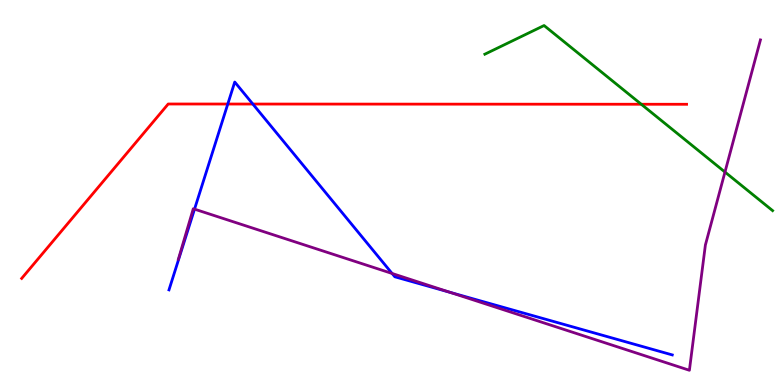[{'lines': ['blue', 'red'], 'intersections': [{'x': 2.94, 'y': 7.3}, {'x': 3.26, 'y': 7.3}]}, {'lines': ['green', 'red'], 'intersections': [{'x': 8.27, 'y': 7.29}]}, {'lines': ['purple', 'red'], 'intersections': []}, {'lines': ['blue', 'green'], 'intersections': []}, {'lines': ['blue', 'purple'], 'intersections': [{'x': 2.51, 'y': 4.57}, {'x': 5.06, 'y': 2.9}, {'x': 5.8, 'y': 2.41}]}, {'lines': ['green', 'purple'], 'intersections': [{'x': 9.35, 'y': 5.53}]}]